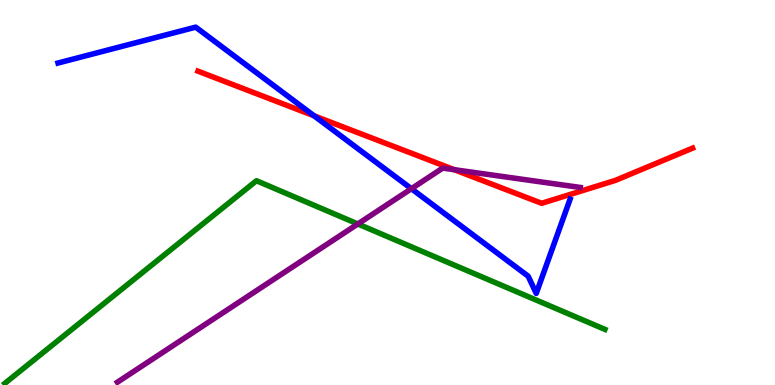[{'lines': ['blue', 'red'], 'intersections': [{'x': 4.05, 'y': 6.99}]}, {'lines': ['green', 'red'], 'intersections': []}, {'lines': ['purple', 'red'], 'intersections': [{'x': 5.86, 'y': 5.59}]}, {'lines': ['blue', 'green'], 'intersections': []}, {'lines': ['blue', 'purple'], 'intersections': [{'x': 5.31, 'y': 5.1}]}, {'lines': ['green', 'purple'], 'intersections': [{'x': 4.62, 'y': 4.18}]}]